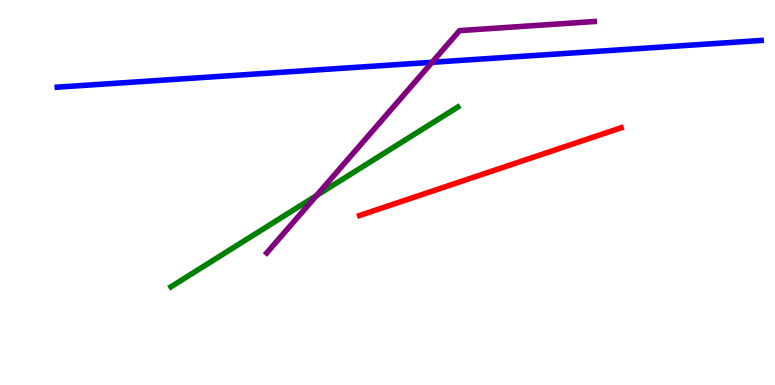[{'lines': ['blue', 'red'], 'intersections': []}, {'lines': ['green', 'red'], 'intersections': []}, {'lines': ['purple', 'red'], 'intersections': []}, {'lines': ['blue', 'green'], 'intersections': []}, {'lines': ['blue', 'purple'], 'intersections': [{'x': 5.58, 'y': 8.38}]}, {'lines': ['green', 'purple'], 'intersections': [{'x': 4.08, 'y': 4.92}]}]